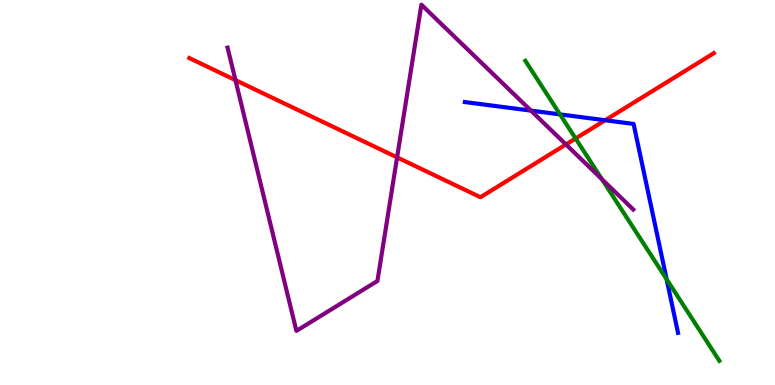[{'lines': ['blue', 'red'], 'intersections': [{'x': 7.81, 'y': 6.88}]}, {'lines': ['green', 'red'], 'intersections': [{'x': 7.43, 'y': 6.4}]}, {'lines': ['purple', 'red'], 'intersections': [{'x': 3.04, 'y': 7.92}, {'x': 5.12, 'y': 5.91}, {'x': 7.3, 'y': 6.25}]}, {'lines': ['blue', 'green'], 'intersections': [{'x': 7.23, 'y': 7.03}, {'x': 8.6, 'y': 2.75}]}, {'lines': ['blue', 'purple'], 'intersections': [{'x': 6.85, 'y': 7.13}]}, {'lines': ['green', 'purple'], 'intersections': [{'x': 7.77, 'y': 5.34}]}]